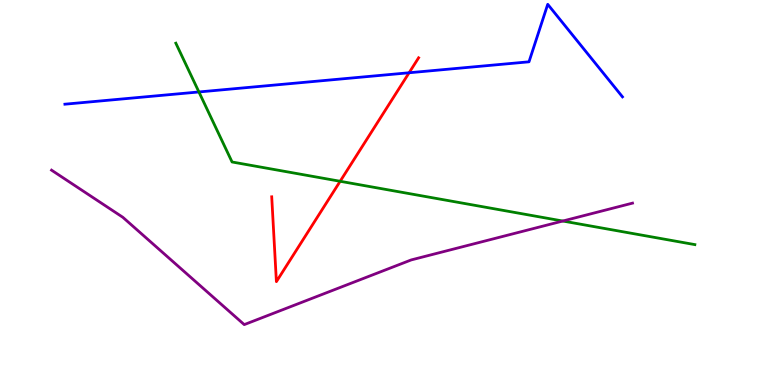[{'lines': ['blue', 'red'], 'intersections': [{'x': 5.28, 'y': 8.11}]}, {'lines': ['green', 'red'], 'intersections': [{'x': 4.39, 'y': 5.29}]}, {'lines': ['purple', 'red'], 'intersections': []}, {'lines': ['blue', 'green'], 'intersections': [{'x': 2.57, 'y': 7.61}]}, {'lines': ['blue', 'purple'], 'intersections': []}, {'lines': ['green', 'purple'], 'intersections': [{'x': 7.26, 'y': 4.26}]}]